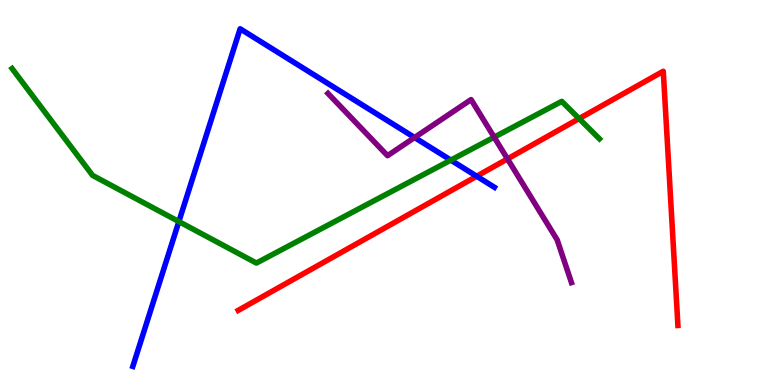[{'lines': ['blue', 'red'], 'intersections': [{'x': 6.15, 'y': 5.42}]}, {'lines': ['green', 'red'], 'intersections': [{'x': 7.47, 'y': 6.92}]}, {'lines': ['purple', 'red'], 'intersections': [{'x': 6.55, 'y': 5.87}]}, {'lines': ['blue', 'green'], 'intersections': [{'x': 2.31, 'y': 4.24}, {'x': 5.82, 'y': 5.84}]}, {'lines': ['blue', 'purple'], 'intersections': [{'x': 5.35, 'y': 6.43}]}, {'lines': ['green', 'purple'], 'intersections': [{'x': 6.38, 'y': 6.44}]}]